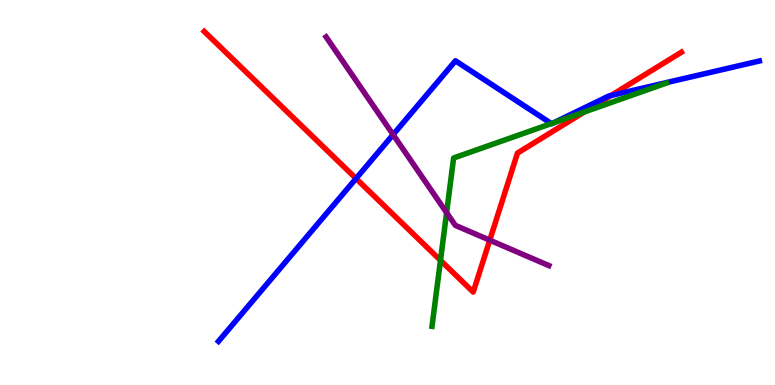[{'lines': ['blue', 'red'], 'intersections': [{'x': 4.59, 'y': 5.36}, {'x': 7.88, 'y': 7.52}]}, {'lines': ['green', 'red'], 'intersections': [{'x': 5.68, 'y': 3.24}, {'x': 7.54, 'y': 7.09}]}, {'lines': ['purple', 'red'], 'intersections': [{'x': 6.32, 'y': 3.76}]}, {'lines': ['blue', 'green'], 'intersections': [{'x': 7.11, 'y': 6.79}, {'x': 7.15, 'y': 6.81}]}, {'lines': ['blue', 'purple'], 'intersections': [{'x': 5.07, 'y': 6.5}]}, {'lines': ['green', 'purple'], 'intersections': [{'x': 5.76, 'y': 4.48}]}]